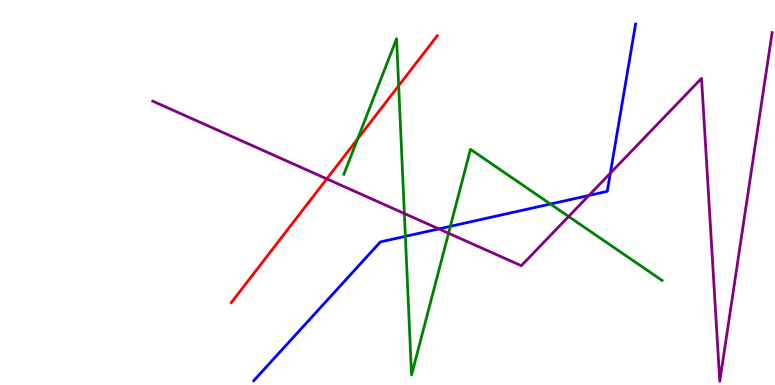[{'lines': ['blue', 'red'], 'intersections': []}, {'lines': ['green', 'red'], 'intersections': [{'x': 4.61, 'y': 6.39}, {'x': 5.14, 'y': 7.77}]}, {'lines': ['purple', 'red'], 'intersections': [{'x': 4.22, 'y': 5.35}]}, {'lines': ['blue', 'green'], 'intersections': [{'x': 5.23, 'y': 3.86}, {'x': 5.81, 'y': 4.12}, {'x': 7.1, 'y': 4.7}]}, {'lines': ['blue', 'purple'], 'intersections': [{'x': 5.66, 'y': 4.05}, {'x': 7.6, 'y': 4.92}, {'x': 7.88, 'y': 5.5}]}, {'lines': ['green', 'purple'], 'intersections': [{'x': 5.22, 'y': 4.45}, {'x': 5.79, 'y': 3.94}, {'x': 7.34, 'y': 4.38}]}]